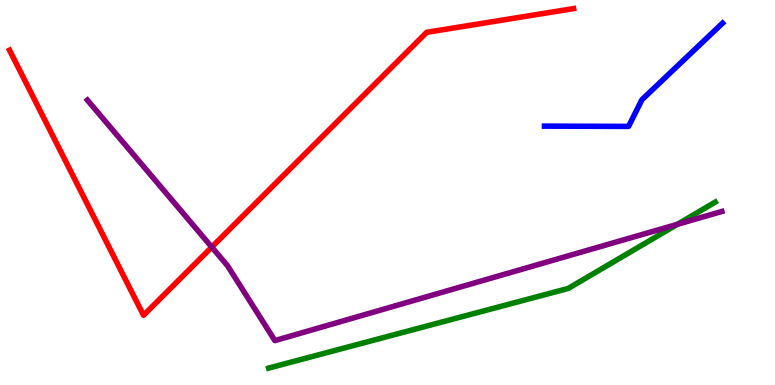[{'lines': ['blue', 'red'], 'intersections': []}, {'lines': ['green', 'red'], 'intersections': []}, {'lines': ['purple', 'red'], 'intersections': [{'x': 2.73, 'y': 3.58}]}, {'lines': ['blue', 'green'], 'intersections': []}, {'lines': ['blue', 'purple'], 'intersections': []}, {'lines': ['green', 'purple'], 'intersections': [{'x': 8.74, 'y': 4.17}]}]